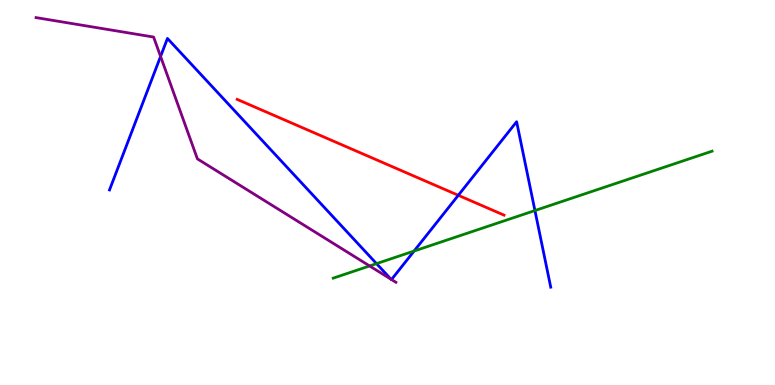[{'lines': ['blue', 'red'], 'intersections': [{'x': 5.91, 'y': 4.93}]}, {'lines': ['green', 'red'], 'intersections': []}, {'lines': ['purple', 'red'], 'intersections': []}, {'lines': ['blue', 'green'], 'intersections': [{'x': 4.86, 'y': 3.15}, {'x': 5.34, 'y': 3.48}, {'x': 6.9, 'y': 4.53}]}, {'lines': ['blue', 'purple'], 'intersections': [{'x': 2.07, 'y': 8.53}, {'x': 5.05, 'y': 2.75}, {'x': 5.05, 'y': 2.74}]}, {'lines': ['green', 'purple'], 'intersections': [{'x': 4.77, 'y': 3.09}]}]